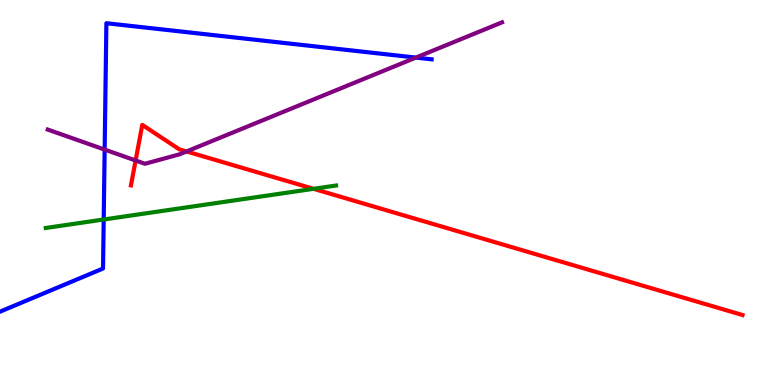[{'lines': ['blue', 'red'], 'intersections': []}, {'lines': ['green', 'red'], 'intersections': [{'x': 4.05, 'y': 5.1}]}, {'lines': ['purple', 'red'], 'intersections': [{'x': 1.75, 'y': 5.83}, {'x': 2.41, 'y': 6.07}]}, {'lines': ['blue', 'green'], 'intersections': [{'x': 1.34, 'y': 4.3}]}, {'lines': ['blue', 'purple'], 'intersections': [{'x': 1.35, 'y': 6.11}, {'x': 5.37, 'y': 8.5}]}, {'lines': ['green', 'purple'], 'intersections': []}]